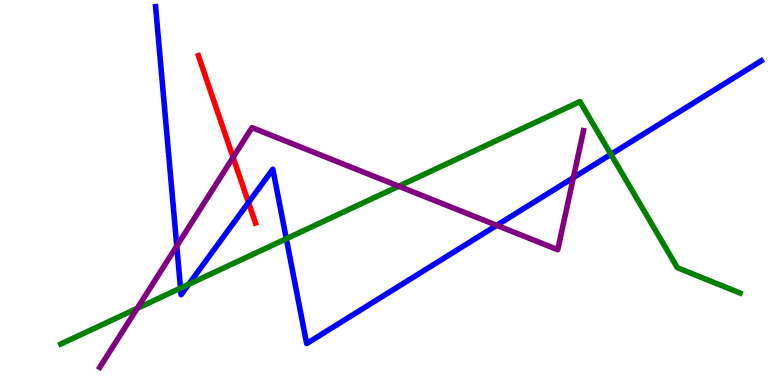[{'lines': ['blue', 'red'], 'intersections': [{'x': 3.21, 'y': 4.74}]}, {'lines': ['green', 'red'], 'intersections': []}, {'lines': ['purple', 'red'], 'intersections': [{'x': 3.01, 'y': 5.91}]}, {'lines': ['blue', 'green'], 'intersections': [{'x': 2.33, 'y': 2.52}, {'x': 2.44, 'y': 2.62}, {'x': 3.69, 'y': 3.8}, {'x': 7.88, 'y': 5.99}]}, {'lines': ['blue', 'purple'], 'intersections': [{'x': 2.28, 'y': 3.61}, {'x': 6.41, 'y': 4.15}, {'x': 7.4, 'y': 5.38}]}, {'lines': ['green', 'purple'], 'intersections': [{'x': 1.77, 'y': 1.99}, {'x': 5.14, 'y': 5.16}]}]